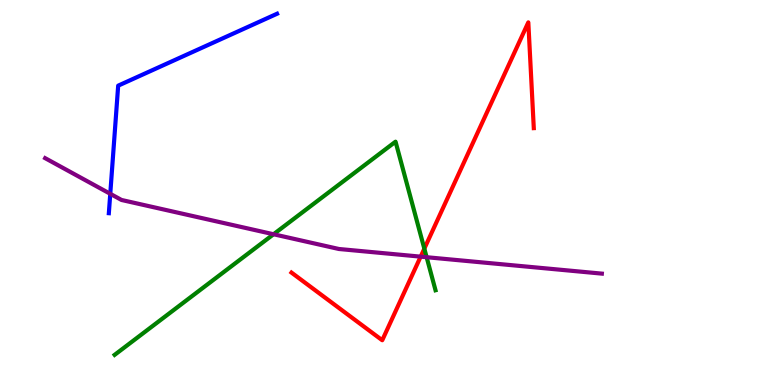[{'lines': ['blue', 'red'], 'intersections': []}, {'lines': ['green', 'red'], 'intersections': [{'x': 5.48, 'y': 3.54}]}, {'lines': ['purple', 'red'], 'intersections': [{'x': 5.43, 'y': 3.33}]}, {'lines': ['blue', 'green'], 'intersections': []}, {'lines': ['blue', 'purple'], 'intersections': [{'x': 1.42, 'y': 4.97}]}, {'lines': ['green', 'purple'], 'intersections': [{'x': 3.53, 'y': 3.92}, {'x': 5.5, 'y': 3.32}]}]